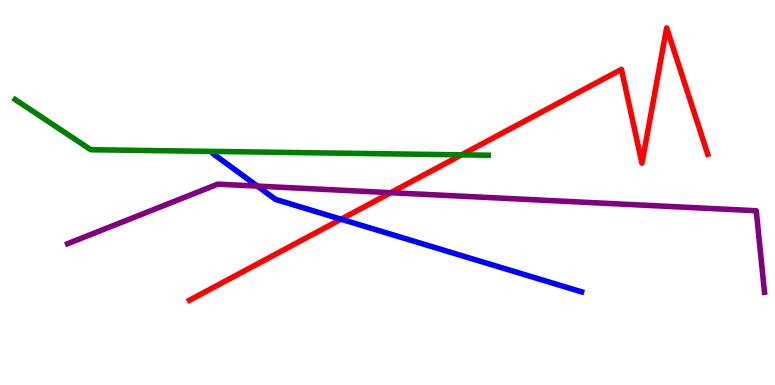[{'lines': ['blue', 'red'], 'intersections': [{'x': 4.4, 'y': 4.31}]}, {'lines': ['green', 'red'], 'intersections': [{'x': 5.96, 'y': 5.98}]}, {'lines': ['purple', 'red'], 'intersections': [{'x': 5.04, 'y': 5.0}]}, {'lines': ['blue', 'green'], 'intersections': []}, {'lines': ['blue', 'purple'], 'intersections': [{'x': 3.32, 'y': 5.17}]}, {'lines': ['green', 'purple'], 'intersections': []}]